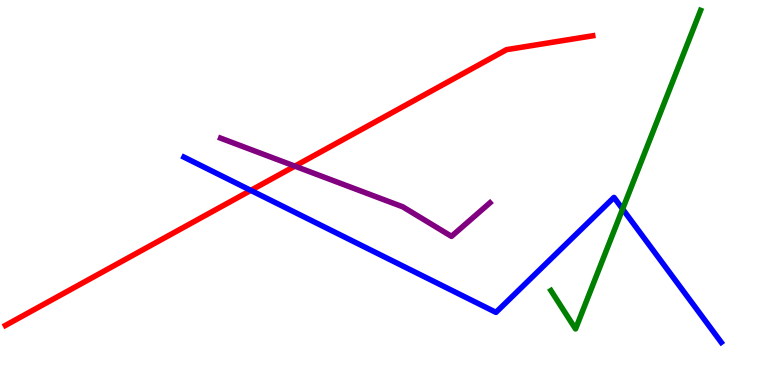[{'lines': ['blue', 'red'], 'intersections': [{'x': 3.24, 'y': 5.05}]}, {'lines': ['green', 'red'], 'intersections': []}, {'lines': ['purple', 'red'], 'intersections': [{'x': 3.8, 'y': 5.68}]}, {'lines': ['blue', 'green'], 'intersections': [{'x': 8.03, 'y': 4.57}]}, {'lines': ['blue', 'purple'], 'intersections': []}, {'lines': ['green', 'purple'], 'intersections': []}]